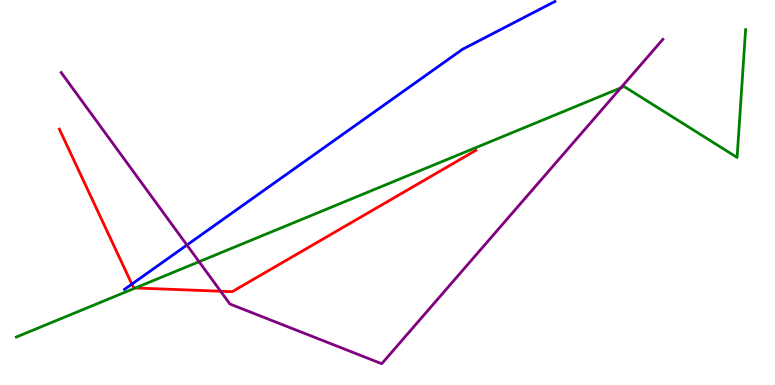[{'lines': ['blue', 'red'], 'intersections': [{'x': 1.7, 'y': 2.62}]}, {'lines': ['green', 'red'], 'intersections': [{'x': 1.75, 'y': 2.52}]}, {'lines': ['purple', 'red'], 'intersections': [{'x': 2.85, 'y': 2.44}]}, {'lines': ['blue', 'green'], 'intersections': []}, {'lines': ['blue', 'purple'], 'intersections': [{'x': 2.41, 'y': 3.64}]}, {'lines': ['green', 'purple'], 'intersections': [{'x': 2.57, 'y': 3.2}, {'x': 8.01, 'y': 7.72}]}]